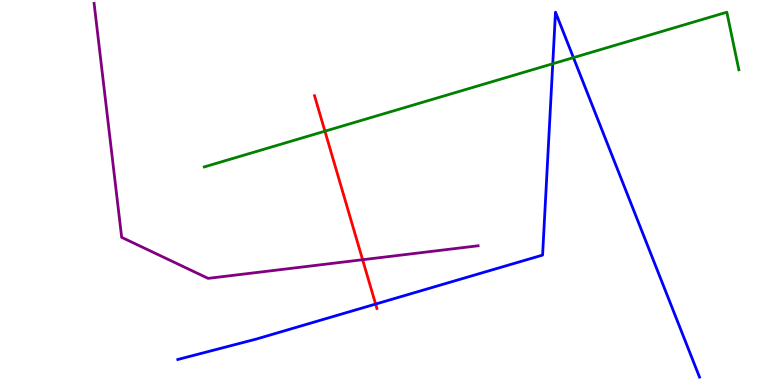[{'lines': ['blue', 'red'], 'intersections': [{'x': 4.85, 'y': 2.1}]}, {'lines': ['green', 'red'], 'intersections': [{'x': 4.19, 'y': 6.59}]}, {'lines': ['purple', 'red'], 'intersections': [{'x': 4.68, 'y': 3.25}]}, {'lines': ['blue', 'green'], 'intersections': [{'x': 7.13, 'y': 8.34}, {'x': 7.4, 'y': 8.5}]}, {'lines': ['blue', 'purple'], 'intersections': []}, {'lines': ['green', 'purple'], 'intersections': []}]